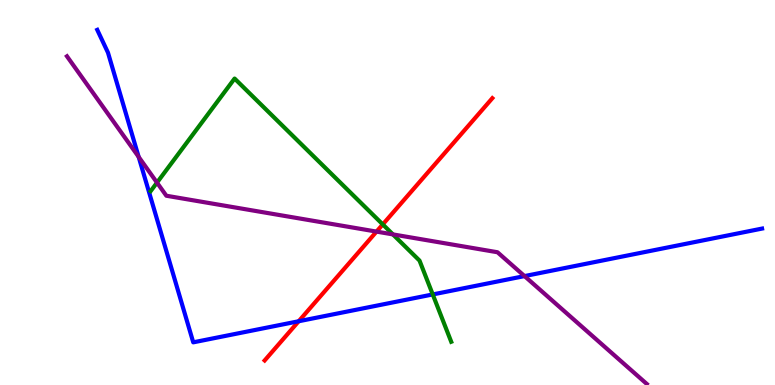[{'lines': ['blue', 'red'], 'intersections': [{'x': 3.85, 'y': 1.66}]}, {'lines': ['green', 'red'], 'intersections': [{'x': 4.94, 'y': 4.17}]}, {'lines': ['purple', 'red'], 'intersections': [{'x': 4.86, 'y': 3.98}]}, {'lines': ['blue', 'green'], 'intersections': [{'x': 5.58, 'y': 2.35}]}, {'lines': ['blue', 'purple'], 'intersections': [{'x': 1.79, 'y': 5.92}, {'x': 6.77, 'y': 2.83}]}, {'lines': ['green', 'purple'], 'intersections': [{'x': 2.03, 'y': 5.26}, {'x': 5.07, 'y': 3.91}]}]